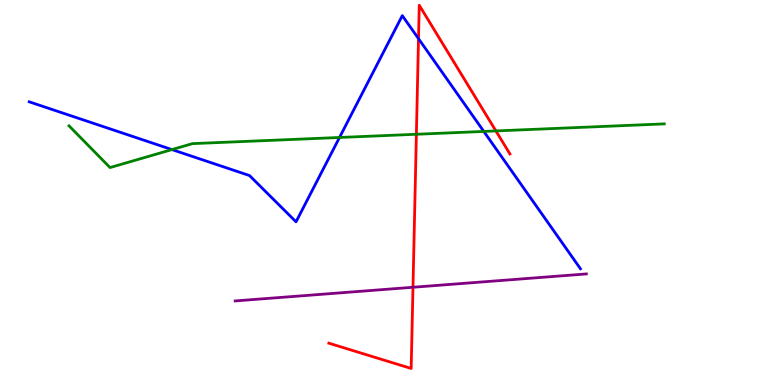[{'lines': ['blue', 'red'], 'intersections': [{'x': 5.4, 'y': 9.0}]}, {'lines': ['green', 'red'], 'intersections': [{'x': 5.37, 'y': 6.51}, {'x': 6.4, 'y': 6.6}]}, {'lines': ['purple', 'red'], 'intersections': [{'x': 5.33, 'y': 2.54}]}, {'lines': ['blue', 'green'], 'intersections': [{'x': 2.22, 'y': 6.11}, {'x': 4.38, 'y': 6.43}, {'x': 6.24, 'y': 6.59}]}, {'lines': ['blue', 'purple'], 'intersections': []}, {'lines': ['green', 'purple'], 'intersections': []}]